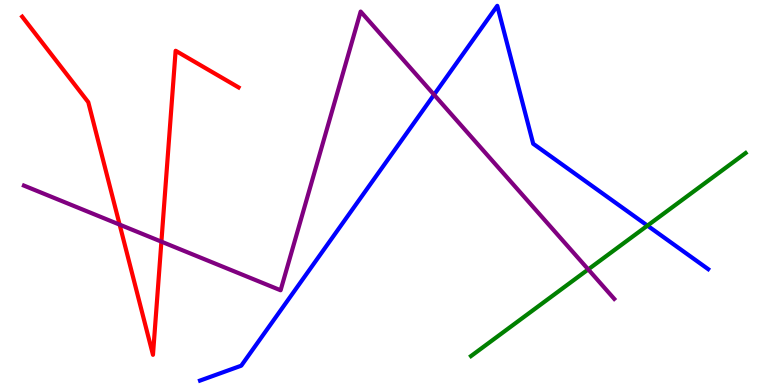[{'lines': ['blue', 'red'], 'intersections': []}, {'lines': ['green', 'red'], 'intersections': []}, {'lines': ['purple', 'red'], 'intersections': [{'x': 1.54, 'y': 4.17}, {'x': 2.08, 'y': 3.72}]}, {'lines': ['blue', 'green'], 'intersections': [{'x': 8.35, 'y': 4.14}]}, {'lines': ['blue', 'purple'], 'intersections': [{'x': 5.6, 'y': 7.54}]}, {'lines': ['green', 'purple'], 'intersections': [{'x': 7.59, 'y': 3.0}]}]